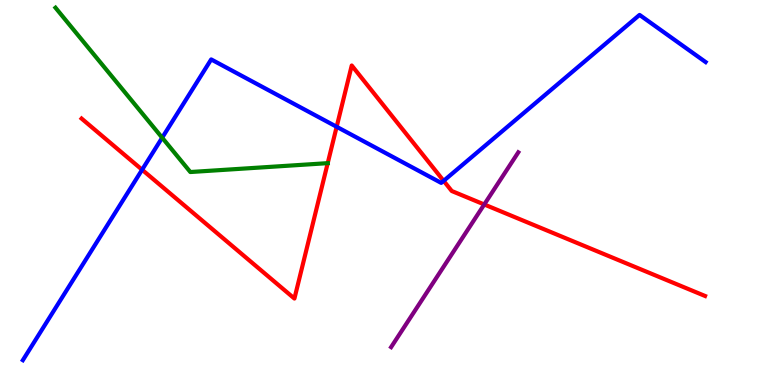[{'lines': ['blue', 'red'], 'intersections': [{'x': 1.83, 'y': 5.59}, {'x': 4.34, 'y': 6.71}, {'x': 5.72, 'y': 5.3}]}, {'lines': ['green', 'red'], 'intersections': [{'x': 4.23, 'y': 5.76}]}, {'lines': ['purple', 'red'], 'intersections': [{'x': 6.25, 'y': 4.69}]}, {'lines': ['blue', 'green'], 'intersections': [{'x': 2.09, 'y': 6.42}]}, {'lines': ['blue', 'purple'], 'intersections': []}, {'lines': ['green', 'purple'], 'intersections': []}]